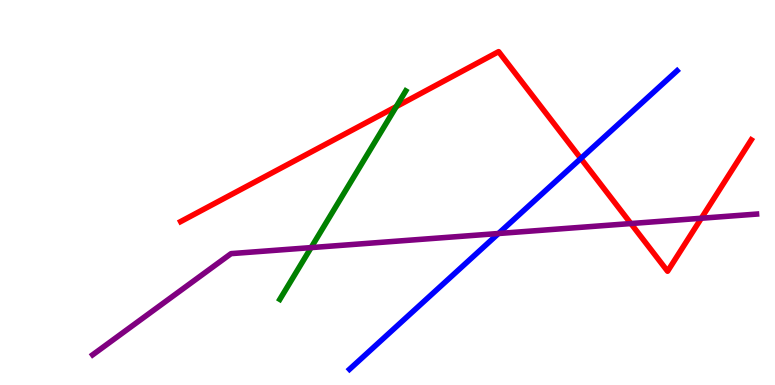[{'lines': ['blue', 'red'], 'intersections': [{'x': 7.49, 'y': 5.88}]}, {'lines': ['green', 'red'], 'intersections': [{'x': 5.11, 'y': 7.23}]}, {'lines': ['purple', 'red'], 'intersections': [{'x': 8.14, 'y': 4.19}, {'x': 9.05, 'y': 4.33}]}, {'lines': ['blue', 'green'], 'intersections': []}, {'lines': ['blue', 'purple'], 'intersections': [{'x': 6.43, 'y': 3.93}]}, {'lines': ['green', 'purple'], 'intersections': [{'x': 4.01, 'y': 3.57}]}]